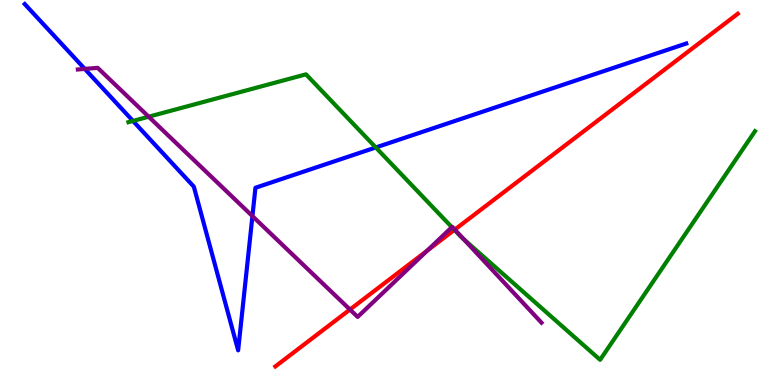[{'lines': ['blue', 'red'], 'intersections': []}, {'lines': ['green', 'red'], 'intersections': [{'x': 5.86, 'y': 4.03}]}, {'lines': ['purple', 'red'], 'intersections': [{'x': 4.52, 'y': 1.96}, {'x': 5.51, 'y': 3.49}, {'x': 5.87, 'y': 4.04}]}, {'lines': ['blue', 'green'], 'intersections': [{'x': 1.72, 'y': 6.86}, {'x': 4.85, 'y': 6.17}]}, {'lines': ['blue', 'purple'], 'intersections': [{'x': 1.09, 'y': 8.21}, {'x': 3.26, 'y': 4.39}]}, {'lines': ['green', 'purple'], 'intersections': [{'x': 1.92, 'y': 6.97}, {'x': 5.83, 'y': 4.1}, {'x': 5.98, 'y': 3.79}]}]